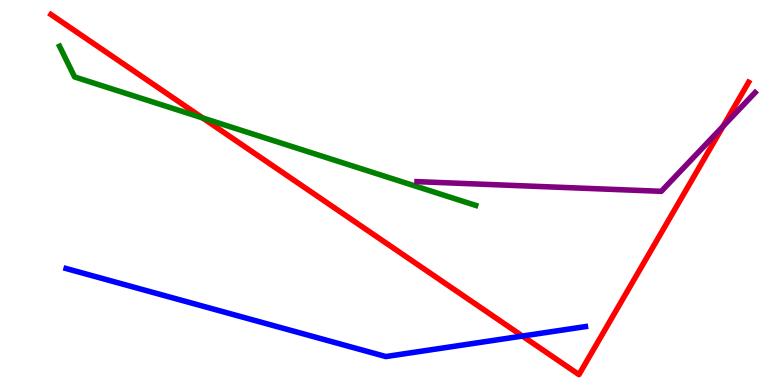[{'lines': ['blue', 'red'], 'intersections': [{'x': 6.74, 'y': 1.27}]}, {'lines': ['green', 'red'], 'intersections': [{'x': 2.61, 'y': 6.94}]}, {'lines': ['purple', 'red'], 'intersections': [{'x': 9.33, 'y': 6.72}]}, {'lines': ['blue', 'green'], 'intersections': []}, {'lines': ['blue', 'purple'], 'intersections': []}, {'lines': ['green', 'purple'], 'intersections': []}]